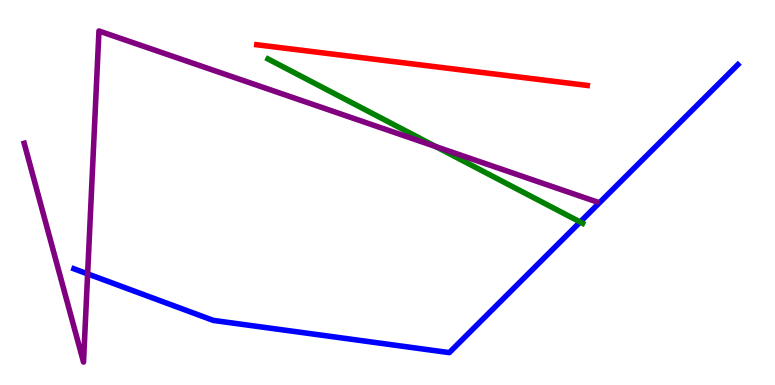[{'lines': ['blue', 'red'], 'intersections': []}, {'lines': ['green', 'red'], 'intersections': []}, {'lines': ['purple', 'red'], 'intersections': []}, {'lines': ['blue', 'green'], 'intersections': [{'x': 7.49, 'y': 4.23}]}, {'lines': ['blue', 'purple'], 'intersections': [{'x': 1.13, 'y': 2.89}]}, {'lines': ['green', 'purple'], 'intersections': [{'x': 5.62, 'y': 6.19}]}]